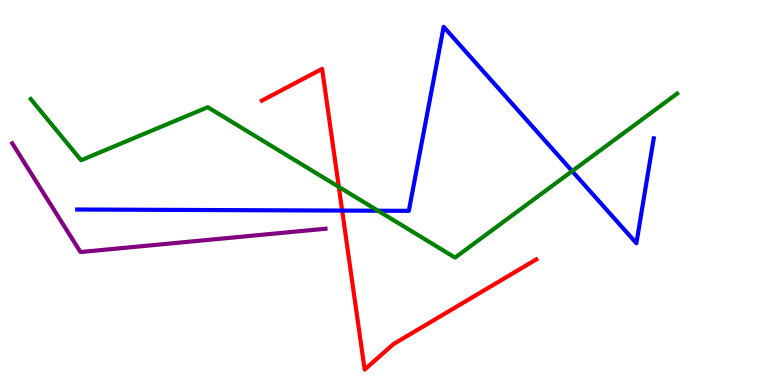[{'lines': ['blue', 'red'], 'intersections': [{'x': 4.41, 'y': 4.53}]}, {'lines': ['green', 'red'], 'intersections': [{'x': 4.37, 'y': 5.15}]}, {'lines': ['purple', 'red'], 'intersections': []}, {'lines': ['blue', 'green'], 'intersections': [{'x': 4.88, 'y': 4.53}, {'x': 7.38, 'y': 5.56}]}, {'lines': ['blue', 'purple'], 'intersections': []}, {'lines': ['green', 'purple'], 'intersections': []}]